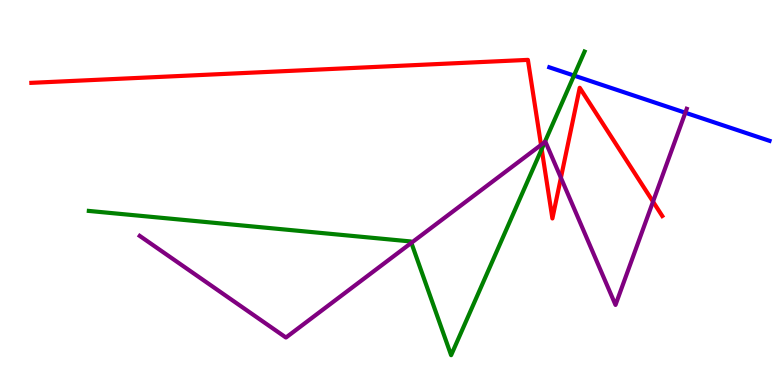[{'lines': ['blue', 'red'], 'intersections': []}, {'lines': ['green', 'red'], 'intersections': [{'x': 6.99, 'y': 6.13}]}, {'lines': ['purple', 'red'], 'intersections': [{'x': 6.98, 'y': 6.23}, {'x': 7.24, 'y': 5.38}, {'x': 8.43, 'y': 4.76}]}, {'lines': ['blue', 'green'], 'intersections': [{'x': 7.41, 'y': 8.04}]}, {'lines': ['blue', 'purple'], 'intersections': [{'x': 8.84, 'y': 7.07}]}, {'lines': ['green', 'purple'], 'intersections': [{'x': 5.31, 'y': 3.69}, {'x': 7.03, 'y': 6.31}]}]